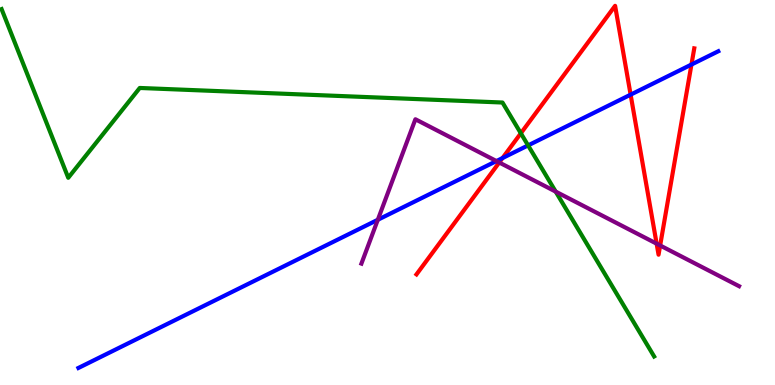[{'lines': ['blue', 'red'], 'intersections': [{'x': 6.48, 'y': 5.89}, {'x': 8.14, 'y': 7.54}, {'x': 8.92, 'y': 8.32}]}, {'lines': ['green', 'red'], 'intersections': [{'x': 6.72, 'y': 6.54}]}, {'lines': ['purple', 'red'], 'intersections': [{'x': 6.44, 'y': 5.78}, {'x': 8.47, 'y': 3.67}, {'x': 8.52, 'y': 3.62}]}, {'lines': ['blue', 'green'], 'intersections': [{'x': 6.81, 'y': 6.22}]}, {'lines': ['blue', 'purple'], 'intersections': [{'x': 4.88, 'y': 4.29}, {'x': 6.41, 'y': 5.82}]}, {'lines': ['green', 'purple'], 'intersections': [{'x': 7.17, 'y': 5.02}]}]